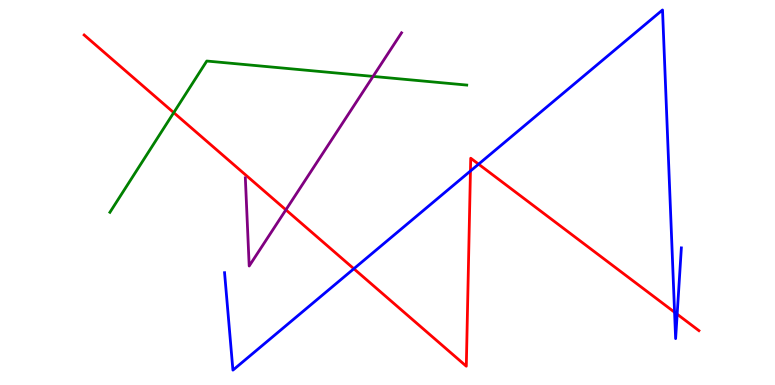[{'lines': ['blue', 'red'], 'intersections': [{'x': 4.57, 'y': 3.02}, {'x': 6.07, 'y': 5.56}, {'x': 6.18, 'y': 5.74}, {'x': 8.7, 'y': 1.89}, {'x': 8.74, 'y': 1.84}]}, {'lines': ['green', 'red'], 'intersections': [{'x': 2.24, 'y': 7.07}]}, {'lines': ['purple', 'red'], 'intersections': [{'x': 3.69, 'y': 4.55}]}, {'lines': ['blue', 'green'], 'intersections': []}, {'lines': ['blue', 'purple'], 'intersections': []}, {'lines': ['green', 'purple'], 'intersections': [{'x': 4.81, 'y': 8.02}]}]